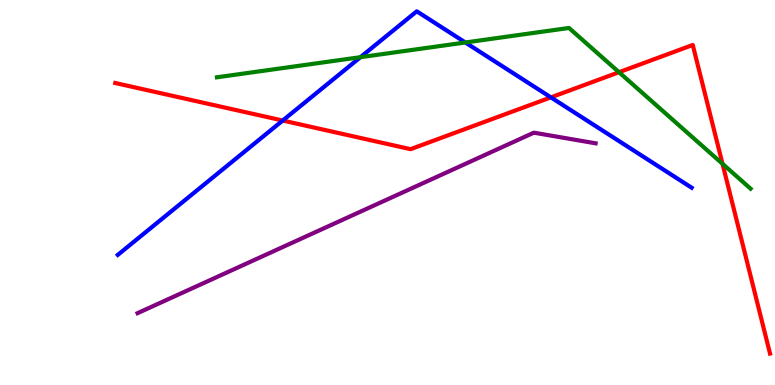[{'lines': ['blue', 'red'], 'intersections': [{'x': 3.65, 'y': 6.87}, {'x': 7.11, 'y': 7.47}]}, {'lines': ['green', 'red'], 'intersections': [{'x': 7.99, 'y': 8.12}, {'x': 9.32, 'y': 5.74}]}, {'lines': ['purple', 'red'], 'intersections': []}, {'lines': ['blue', 'green'], 'intersections': [{'x': 4.65, 'y': 8.51}, {'x': 6.0, 'y': 8.9}]}, {'lines': ['blue', 'purple'], 'intersections': []}, {'lines': ['green', 'purple'], 'intersections': []}]